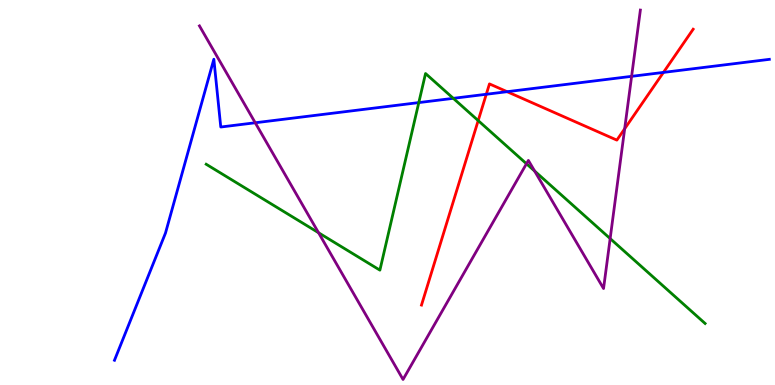[{'lines': ['blue', 'red'], 'intersections': [{'x': 6.27, 'y': 7.55}, {'x': 6.54, 'y': 7.62}, {'x': 8.56, 'y': 8.12}]}, {'lines': ['green', 'red'], 'intersections': [{'x': 6.17, 'y': 6.87}]}, {'lines': ['purple', 'red'], 'intersections': [{'x': 8.06, 'y': 6.66}]}, {'lines': ['blue', 'green'], 'intersections': [{'x': 5.4, 'y': 7.34}, {'x': 5.85, 'y': 7.45}]}, {'lines': ['blue', 'purple'], 'intersections': [{'x': 3.29, 'y': 6.81}, {'x': 8.15, 'y': 8.02}]}, {'lines': ['green', 'purple'], 'intersections': [{'x': 4.11, 'y': 3.95}, {'x': 6.79, 'y': 5.75}, {'x': 6.9, 'y': 5.56}, {'x': 7.87, 'y': 3.8}]}]